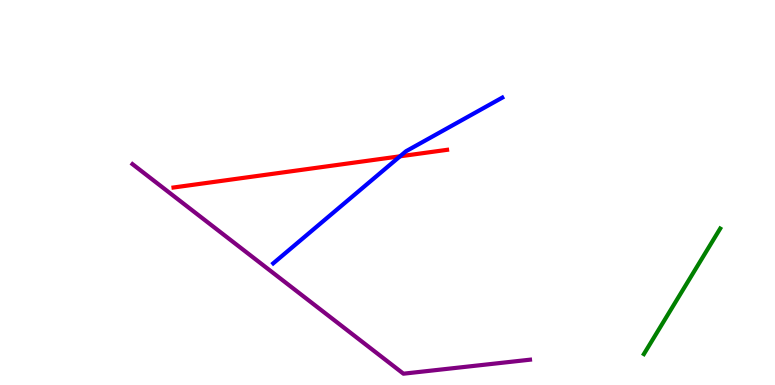[{'lines': ['blue', 'red'], 'intersections': [{'x': 5.16, 'y': 5.94}]}, {'lines': ['green', 'red'], 'intersections': []}, {'lines': ['purple', 'red'], 'intersections': []}, {'lines': ['blue', 'green'], 'intersections': []}, {'lines': ['blue', 'purple'], 'intersections': []}, {'lines': ['green', 'purple'], 'intersections': []}]